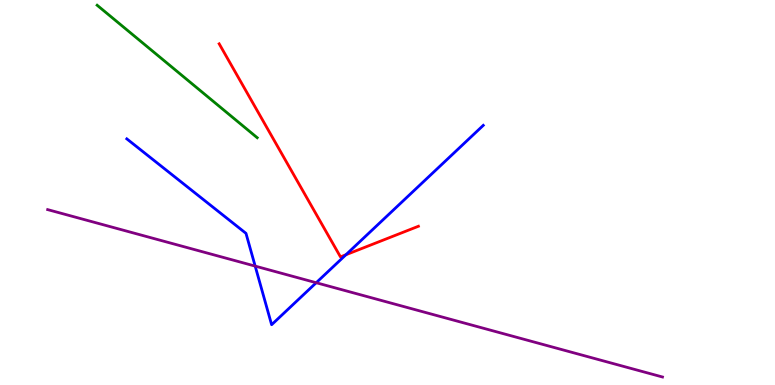[{'lines': ['blue', 'red'], 'intersections': [{'x': 4.46, 'y': 3.38}]}, {'lines': ['green', 'red'], 'intersections': []}, {'lines': ['purple', 'red'], 'intersections': []}, {'lines': ['blue', 'green'], 'intersections': []}, {'lines': ['blue', 'purple'], 'intersections': [{'x': 3.29, 'y': 3.09}, {'x': 4.08, 'y': 2.66}]}, {'lines': ['green', 'purple'], 'intersections': []}]